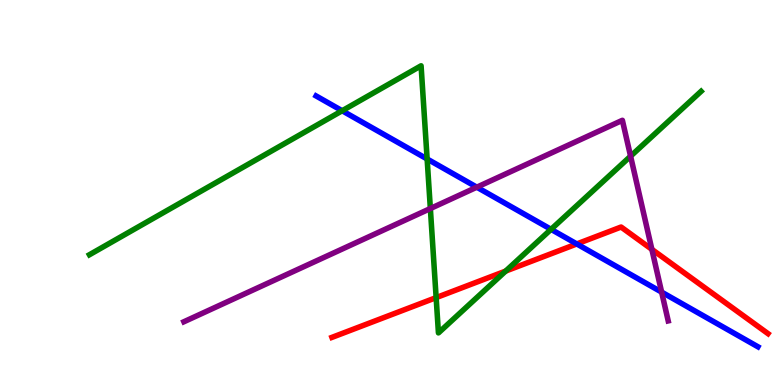[{'lines': ['blue', 'red'], 'intersections': [{'x': 7.44, 'y': 3.66}]}, {'lines': ['green', 'red'], 'intersections': [{'x': 5.63, 'y': 2.27}, {'x': 6.52, 'y': 2.96}]}, {'lines': ['purple', 'red'], 'intersections': [{'x': 8.41, 'y': 3.52}]}, {'lines': ['blue', 'green'], 'intersections': [{'x': 4.41, 'y': 7.12}, {'x': 5.51, 'y': 5.87}, {'x': 7.11, 'y': 4.04}]}, {'lines': ['blue', 'purple'], 'intersections': [{'x': 6.15, 'y': 5.14}, {'x': 8.54, 'y': 2.41}]}, {'lines': ['green', 'purple'], 'intersections': [{'x': 5.55, 'y': 4.58}, {'x': 8.14, 'y': 5.94}]}]